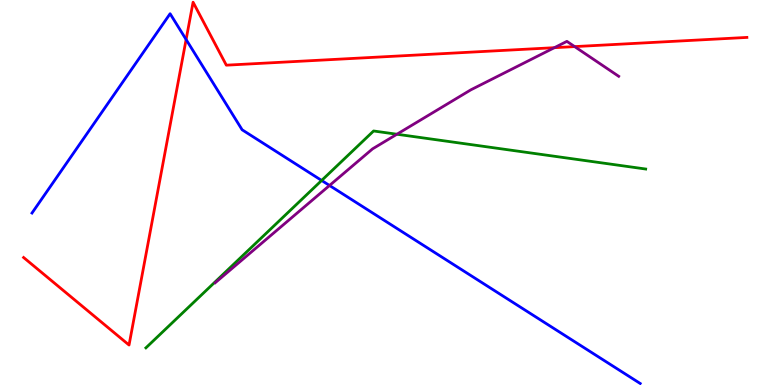[{'lines': ['blue', 'red'], 'intersections': [{'x': 2.4, 'y': 8.97}]}, {'lines': ['green', 'red'], 'intersections': []}, {'lines': ['purple', 'red'], 'intersections': [{'x': 7.15, 'y': 8.76}, {'x': 7.41, 'y': 8.79}]}, {'lines': ['blue', 'green'], 'intersections': [{'x': 4.15, 'y': 5.31}]}, {'lines': ['blue', 'purple'], 'intersections': [{'x': 4.25, 'y': 5.18}]}, {'lines': ['green', 'purple'], 'intersections': [{'x': 5.12, 'y': 6.51}]}]